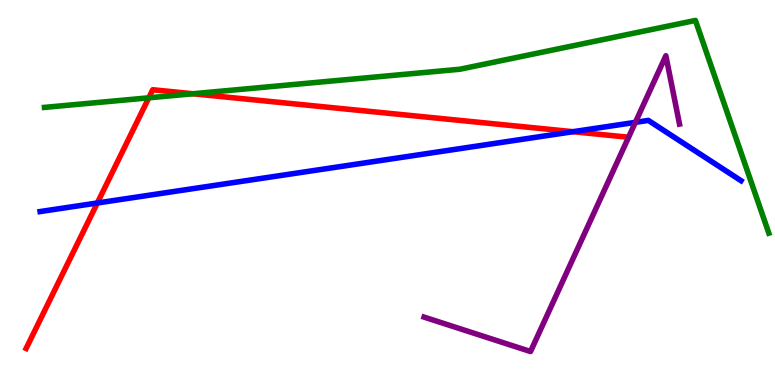[{'lines': ['blue', 'red'], 'intersections': [{'x': 1.26, 'y': 4.73}, {'x': 7.39, 'y': 6.58}]}, {'lines': ['green', 'red'], 'intersections': [{'x': 1.92, 'y': 7.46}, {'x': 2.49, 'y': 7.56}]}, {'lines': ['purple', 'red'], 'intersections': []}, {'lines': ['blue', 'green'], 'intersections': []}, {'lines': ['blue', 'purple'], 'intersections': [{'x': 8.2, 'y': 6.82}]}, {'lines': ['green', 'purple'], 'intersections': []}]